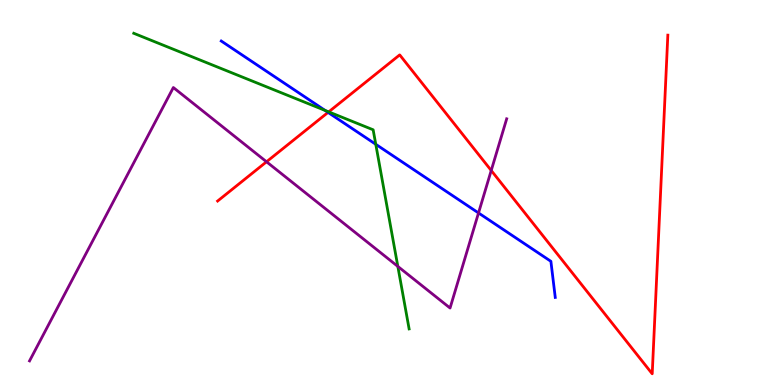[{'lines': ['blue', 'red'], 'intersections': [{'x': 4.23, 'y': 7.08}]}, {'lines': ['green', 'red'], 'intersections': [{'x': 4.24, 'y': 7.09}]}, {'lines': ['purple', 'red'], 'intersections': [{'x': 3.44, 'y': 5.8}, {'x': 6.34, 'y': 5.57}]}, {'lines': ['blue', 'green'], 'intersections': [{'x': 4.19, 'y': 7.13}, {'x': 4.85, 'y': 6.25}]}, {'lines': ['blue', 'purple'], 'intersections': [{'x': 6.17, 'y': 4.47}]}, {'lines': ['green', 'purple'], 'intersections': [{'x': 5.13, 'y': 3.08}]}]